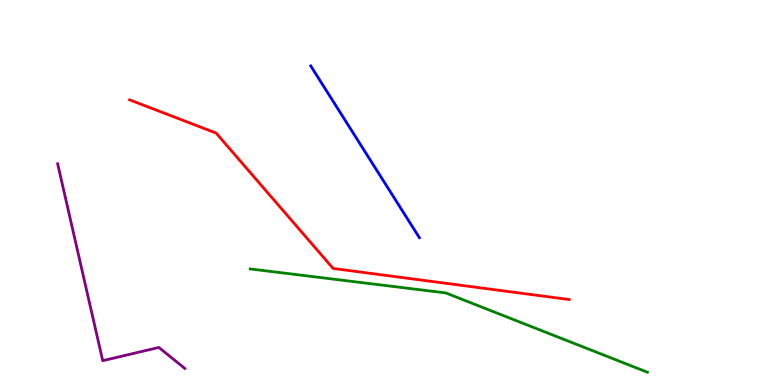[{'lines': ['blue', 'red'], 'intersections': []}, {'lines': ['green', 'red'], 'intersections': []}, {'lines': ['purple', 'red'], 'intersections': []}, {'lines': ['blue', 'green'], 'intersections': []}, {'lines': ['blue', 'purple'], 'intersections': []}, {'lines': ['green', 'purple'], 'intersections': []}]